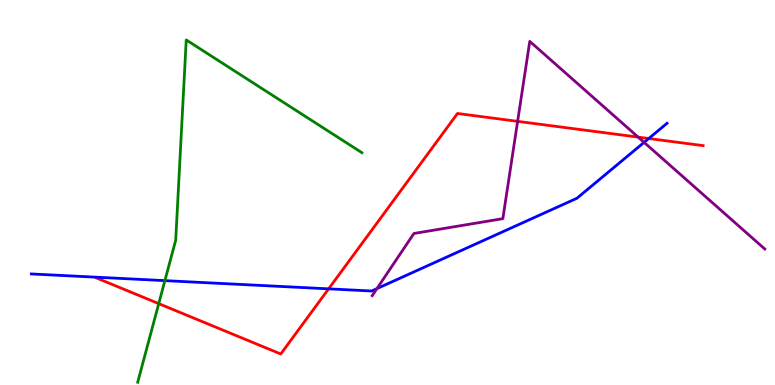[{'lines': ['blue', 'red'], 'intersections': [{'x': 4.24, 'y': 2.5}, {'x': 8.37, 'y': 6.4}]}, {'lines': ['green', 'red'], 'intersections': [{'x': 2.05, 'y': 2.11}]}, {'lines': ['purple', 'red'], 'intersections': [{'x': 6.68, 'y': 6.85}, {'x': 8.23, 'y': 6.44}]}, {'lines': ['blue', 'green'], 'intersections': [{'x': 2.13, 'y': 2.71}]}, {'lines': ['blue', 'purple'], 'intersections': [{'x': 4.86, 'y': 2.5}, {'x': 8.31, 'y': 6.3}]}, {'lines': ['green', 'purple'], 'intersections': []}]